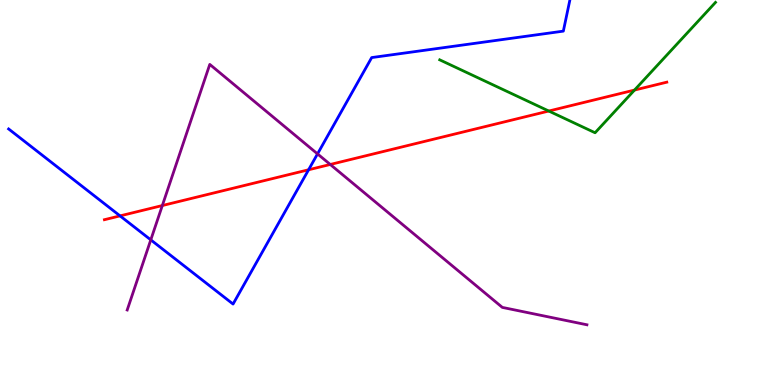[{'lines': ['blue', 'red'], 'intersections': [{'x': 1.55, 'y': 4.39}, {'x': 3.98, 'y': 5.59}]}, {'lines': ['green', 'red'], 'intersections': [{'x': 7.08, 'y': 7.12}, {'x': 8.19, 'y': 7.66}]}, {'lines': ['purple', 'red'], 'intersections': [{'x': 2.09, 'y': 4.66}, {'x': 4.26, 'y': 5.73}]}, {'lines': ['blue', 'green'], 'intersections': []}, {'lines': ['blue', 'purple'], 'intersections': [{'x': 1.95, 'y': 3.77}, {'x': 4.1, 'y': 6.0}]}, {'lines': ['green', 'purple'], 'intersections': []}]